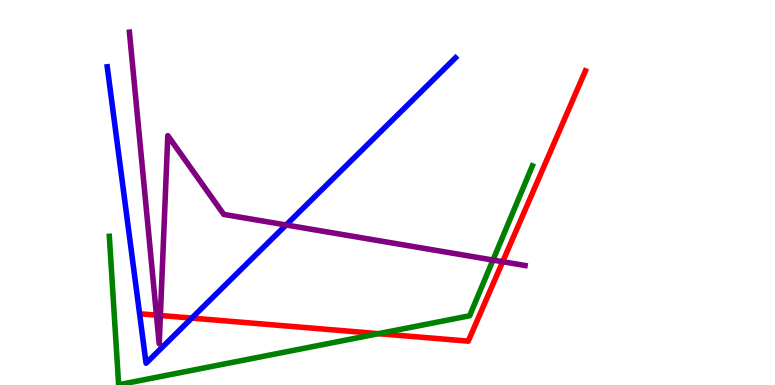[{'lines': ['blue', 'red'], 'intersections': [{'x': 2.47, 'y': 1.74}]}, {'lines': ['green', 'red'], 'intersections': [{'x': 4.88, 'y': 1.33}]}, {'lines': ['purple', 'red'], 'intersections': [{'x': 2.02, 'y': 1.81}, {'x': 2.07, 'y': 1.81}, {'x': 6.49, 'y': 3.2}]}, {'lines': ['blue', 'green'], 'intersections': []}, {'lines': ['blue', 'purple'], 'intersections': [{'x': 3.69, 'y': 4.16}]}, {'lines': ['green', 'purple'], 'intersections': [{'x': 6.36, 'y': 3.25}]}]